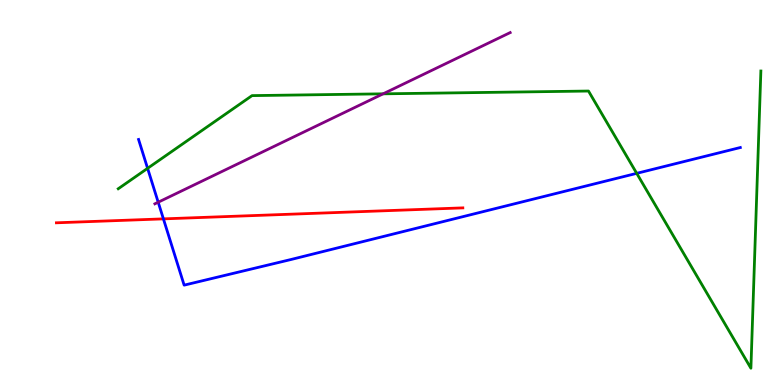[{'lines': ['blue', 'red'], 'intersections': [{'x': 2.11, 'y': 4.31}]}, {'lines': ['green', 'red'], 'intersections': []}, {'lines': ['purple', 'red'], 'intersections': []}, {'lines': ['blue', 'green'], 'intersections': [{'x': 1.9, 'y': 5.63}, {'x': 8.22, 'y': 5.5}]}, {'lines': ['blue', 'purple'], 'intersections': [{'x': 2.04, 'y': 4.75}]}, {'lines': ['green', 'purple'], 'intersections': [{'x': 4.94, 'y': 7.56}]}]